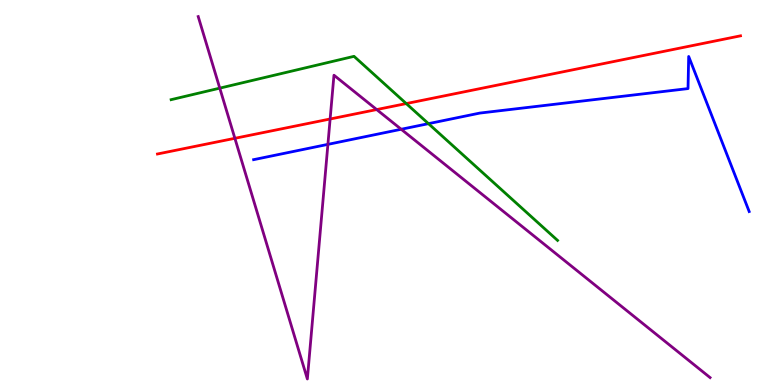[{'lines': ['blue', 'red'], 'intersections': []}, {'lines': ['green', 'red'], 'intersections': [{'x': 5.24, 'y': 7.31}]}, {'lines': ['purple', 'red'], 'intersections': [{'x': 3.03, 'y': 6.41}, {'x': 4.26, 'y': 6.91}, {'x': 4.86, 'y': 7.15}]}, {'lines': ['blue', 'green'], 'intersections': [{'x': 5.53, 'y': 6.79}]}, {'lines': ['blue', 'purple'], 'intersections': [{'x': 4.23, 'y': 6.25}, {'x': 5.18, 'y': 6.64}]}, {'lines': ['green', 'purple'], 'intersections': [{'x': 2.84, 'y': 7.71}]}]